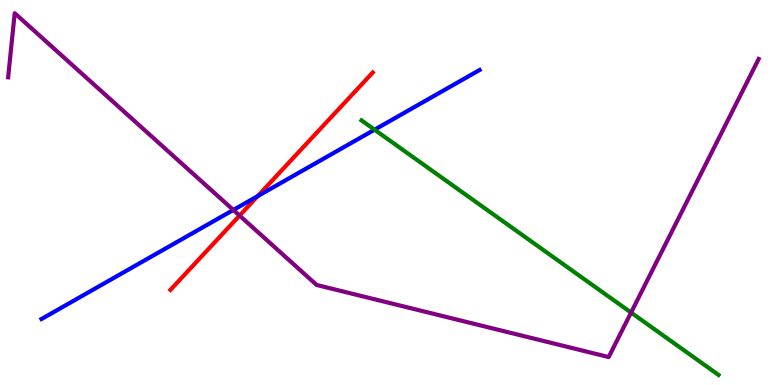[{'lines': ['blue', 'red'], 'intersections': [{'x': 3.33, 'y': 4.91}]}, {'lines': ['green', 'red'], 'intersections': []}, {'lines': ['purple', 'red'], 'intersections': [{'x': 3.09, 'y': 4.4}]}, {'lines': ['blue', 'green'], 'intersections': [{'x': 4.83, 'y': 6.63}]}, {'lines': ['blue', 'purple'], 'intersections': [{'x': 3.01, 'y': 4.55}]}, {'lines': ['green', 'purple'], 'intersections': [{'x': 8.14, 'y': 1.88}]}]